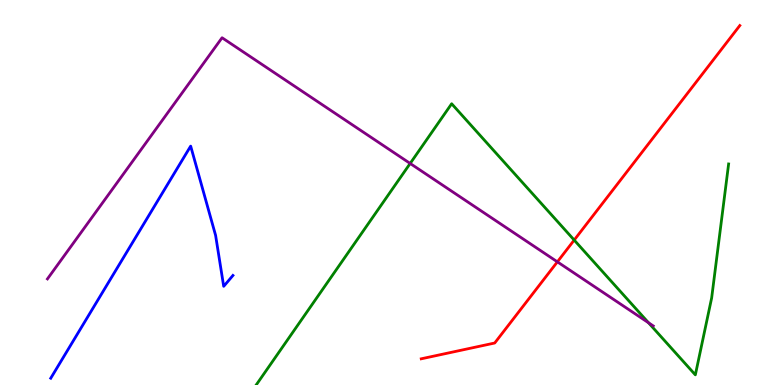[{'lines': ['blue', 'red'], 'intersections': []}, {'lines': ['green', 'red'], 'intersections': [{'x': 7.41, 'y': 3.76}]}, {'lines': ['purple', 'red'], 'intersections': [{'x': 7.19, 'y': 3.2}]}, {'lines': ['blue', 'green'], 'intersections': []}, {'lines': ['blue', 'purple'], 'intersections': []}, {'lines': ['green', 'purple'], 'intersections': [{'x': 5.29, 'y': 5.75}, {'x': 8.37, 'y': 1.62}]}]